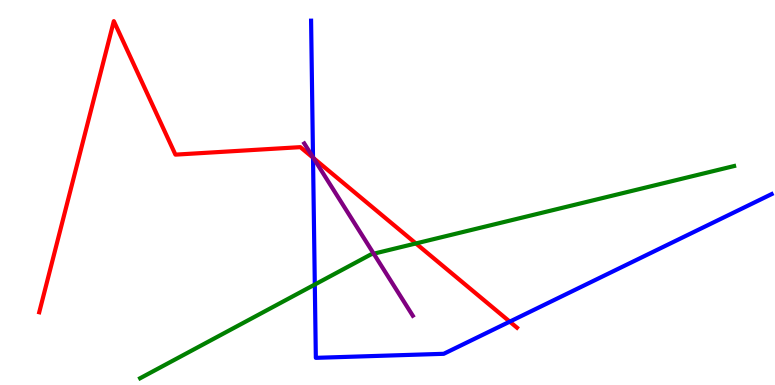[{'lines': ['blue', 'red'], 'intersections': [{'x': 4.04, 'y': 5.9}, {'x': 6.58, 'y': 1.65}]}, {'lines': ['green', 'red'], 'intersections': [{'x': 5.37, 'y': 3.68}]}, {'lines': ['purple', 'red'], 'intersections': [{'x': 4.05, 'y': 5.89}]}, {'lines': ['blue', 'green'], 'intersections': [{'x': 4.06, 'y': 2.61}]}, {'lines': ['blue', 'purple'], 'intersections': [{'x': 4.04, 'y': 5.91}]}, {'lines': ['green', 'purple'], 'intersections': [{'x': 4.82, 'y': 3.41}]}]